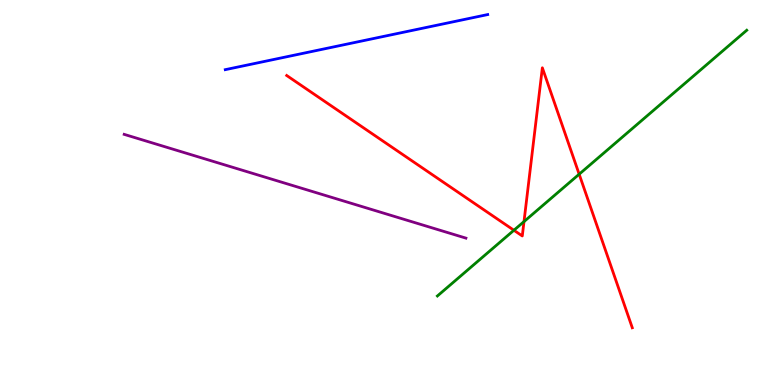[{'lines': ['blue', 'red'], 'intersections': []}, {'lines': ['green', 'red'], 'intersections': [{'x': 6.63, 'y': 4.02}, {'x': 6.76, 'y': 4.24}, {'x': 7.47, 'y': 5.48}]}, {'lines': ['purple', 'red'], 'intersections': []}, {'lines': ['blue', 'green'], 'intersections': []}, {'lines': ['blue', 'purple'], 'intersections': []}, {'lines': ['green', 'purple'], 'intersections': []}]